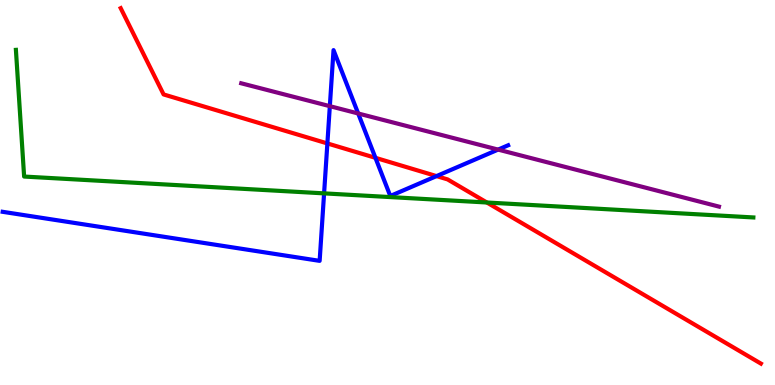[{'lines': ['blue', 'red'], 'intersections': [{'x': 4.22, 'y': 6.27}, {'x': 4.84, 'y': 5.9}, {'x': 5.63, 'y': 5.43}]}, {'lines': ['green', 'red'], 'intersections': [{'x': 6.28, 'y': 4.74}]}, {'lines': ['purple', 'red'], 'intersections': []}, {'lines': ['blue', 'green'], 'intersections': [{'x': 4.18, 'y': 4.98}]}, {'lines': ['blue', 'purple'], 'intersections': [{'x': 4.26, 'y': 7.24}, {'x': 4.62, 'y': 7.05}, {'x': 6.43, 'y': 6.11}]}, {'lines': ['green', 'purple'], 'intersections': []}]